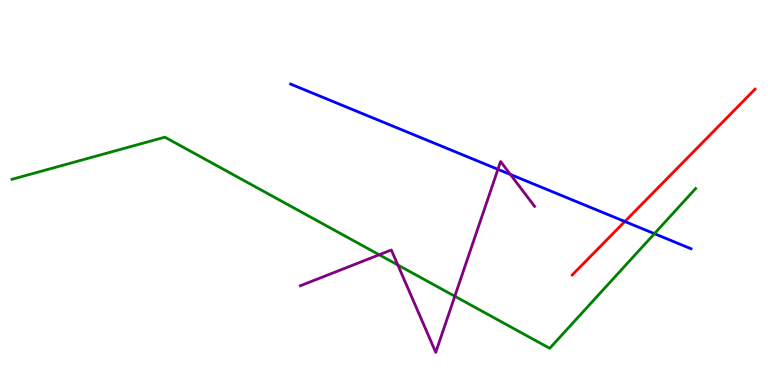[{'lines': ['blue', 'red'], 'intersections': [{'x': 8.06, 'y': 4.25}]}, {'lines': ['green', 'red'], 'intersections': []}, {'lines': ['purple', 'red'], 'intersections': []}, {'lines': ['blue', 'green'], 'intersections': [{'x': 8.44, 'y': 3.93}]}, {'lines': ['blue', 'purple'], 'intersections': [{'x': 6.42, 'y': 5.6}, {'x': 6.59, 'y': 5.47}]}, {'lines': ['green', 'purple'], 'intersections': [{'x': 4.89, 'y': 3.38}, {'x': 5.13, 'y': 3.12}, {'x': 5.87, 'y': 2.31}]}]